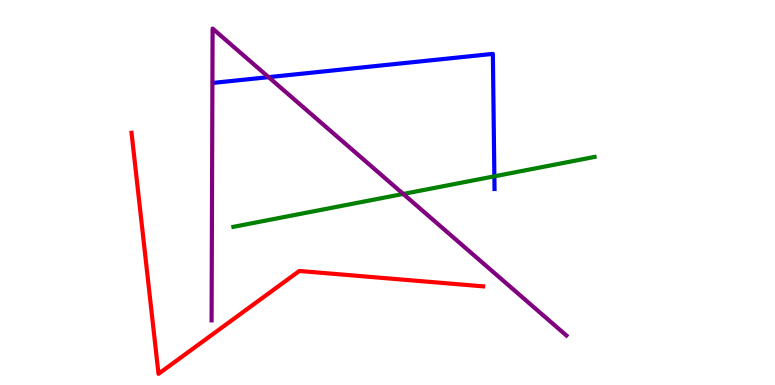[{'lines': ['blue', 'red'], 'intersections': []}, {'lines': ['green', 'red'], 'intersections': []}, {'lines': ['purple', 'red'], 'intersections': []}, {'lines': ['blue', 'green'], 'intersections': [{'x': 6.38, 'y': 5.42}]}, {'lines': ['blue', 'purple'], 'intersections': [{'x': 3.47, 'y': 8.0}]}, {'lines': ['green', 'purple'], 'intersections': [{'x': 5.2, 'y': 4.96}]}]